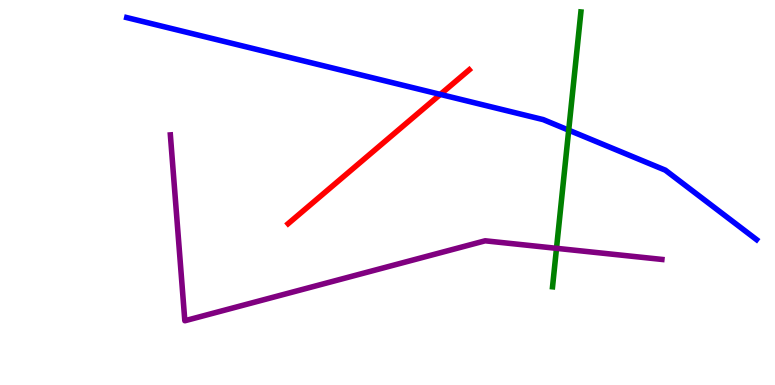[{'lines': ['blue', 'red'], 'intersections': [{'x': 5.68, 'y': 7.55}]}, {'lines': ['green', 'red'], 'intersections': []}, {'lines': ['purple', 'red'], 'intersections': []}, {'lines': ['blue', 'green'], 'intersections': [{'x': 7.34, 'y': 6.62}]}, {'lines': ['blue', 'purple'], 'intersections': []}, {'lines': ['green', 'purple'], 'intersections': [{'x': 7.18, 'y': 3.55}]}]